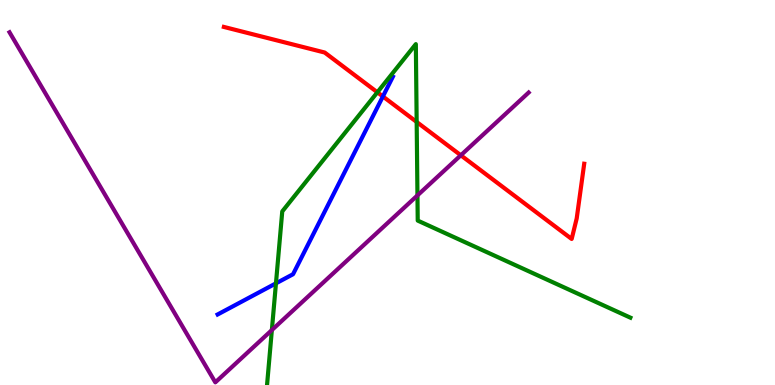[{'lines': ['blue', 'red'], 'intersections': [{'x': 4.94, 'y': 7.49}]}, {'lines': ['green', 'red'], 'intersections': [{'x': 4.87, 'y': 7.6}, {'x': 5.38, 'y': 6.83}]}, {'lines': ['purple', 'red'], 'intersections': [{'x': 5.95, 'y': 5.97}]}, {'lines': ['blue', 'green'], 'intersections': [{'x': 3.56, 'y': 2.64}]}, {'lines': ['blue', 'purple'], 'intersections': []}, {'lines': ['green', 'purple'], 'intersections': [{'x': 3.51, 'y': 1.43}, {'x': 5.39, 'y': 4.92}]}]